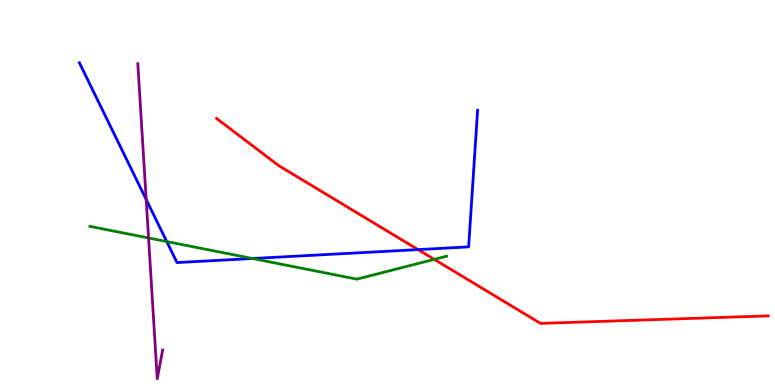[{'lines': ['blue', 'red'], 'intersections': [{'x': 5.39, 'y': 3.52}]}, {'lines': ['green', 'red'], 'intersections': [{'x': 5.6, 'y': 3.26}]}, {'lines': ['purple', 'red'], 'intersections': []}, {'lines': ['blue', 'green'], 'intersections': [{'x': 2.15, 'y': 3.73}, {'x': 3.26, 'y': 3.29}]}, {'lines': ['blue', 'purple'], 'intersections': [{'x': 1.89, 'y': 4.82}]}, {'lines': ['green', 'purple'], 'intersections': [{'x': 1.92, 'y': 3.82}]}]